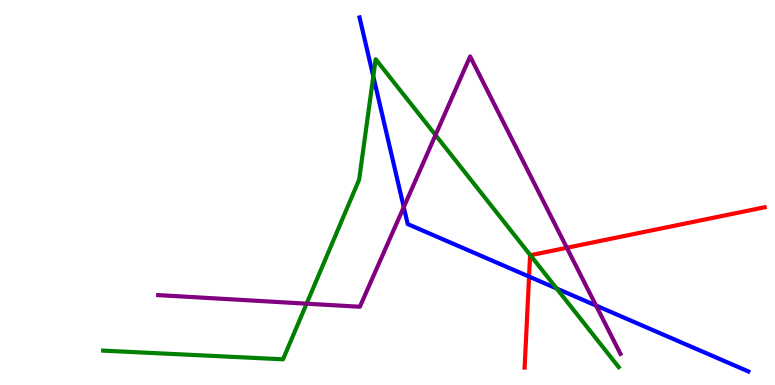[{'lines': ['blue', 'red'], 'intersections': [{'x': 6.83, 'y': 2.82}]}, {'lines': ['green', 'red'], 'intersections': [{'x': 6.84, 'y': 3.37}]}, {'lines': ['purple', 'red'], 'intersections': [{'x': 7.31, 'y': 3.56}]}, {'lines': ['blue', 'green'], 'intersections': [{'x': 4.82, 'y': 8.01}, {'x': 7.18, 'y': 2.51}]}, {'lines': ['blue', 'purple'], 'intersections': [{'x': 5.21, 'y': 4.62}, {'x': 7.69, 'y': 2.06}]}, {'lines': ['green', 'purple'], 'intersections': [{'x': 3.96, 'y': 2.11}, {'x': 5.62, 'y': 6.49}]}]